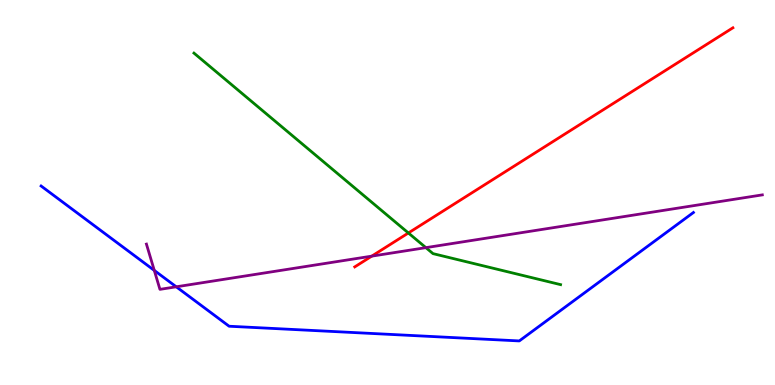[{'lines': ['blue', 'red'], 'intersections': []}, {'lines': ['green', 'red'], 'intersections': [{'x': 5.27, 'y': 3.95}]}, {'lines': ['purple', 'red'], 'intersections': [{'x': 4.8, 'y': 3.35}]}, {'lines': ['blue', 'green'], 'intersections': []}, {'lines': ['blue', 'purple'], 'intersections': [{'x': 1.99, 'y': 2.98}, {'x': 2.27, 'y': 2.55}]}, {'lines': ['green', 'purple'], 'intersections': [{'x': 5.5, 'y': 3.57}]}]